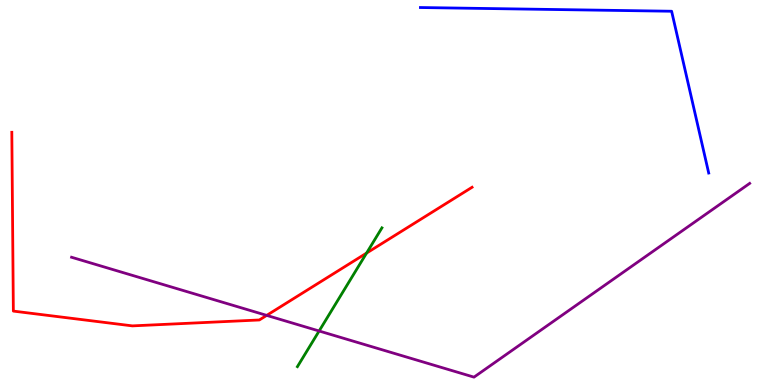[{'lines': ['blue', 'red'], 'intersections': []}, {'lines': ['green', 'red'], 'intersections': [{'x': 4.73, 'y': 3.43}]}, {'lines': ['purple', 'red'], 'intersections': [{'x': 3.44, 'y': 1.81}]}, {'lines': ['blue', 'green'], 'intersections': []}, {'lines': ['blue', 'purple'], 'intersections': []}, {'lines': ['green', 'purple'], 'intersections': [{'x': 4.12, 'y': 1.4}]}]